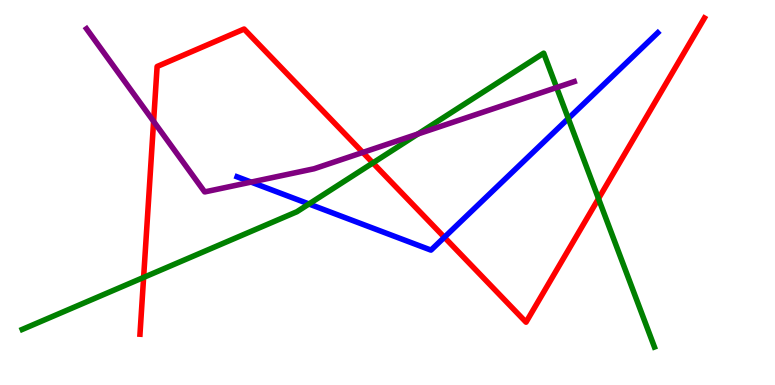[{'lines': ['blue', 'red'], 'intersections': [{'x': 5.73, 'y': 3.84}]}, {'lines': ['green', 'red'], 'intersections': [{'x': 1.85, 'y': 2.79}, {'x': 4.81, 'y': 5.77}, {'x': 7.72, 'y': 4.84}]}, {'lines': ['purple', 'red'], 'intersections': [{'x': 1.98, 'y': 6.85}, {'x': 4.68, 'y': 6.04}]}, {'lines': ['blue', 'green'], 'intersections': [{'x': 3.99, 'y': 4.7}, {'x': 7.33, 'y': 6.92}]}, {'lines': ['blue', 'purple'], 'intersections': [{'x': 3.24, 'y': 5.27}]}, {'lines': ['green', 'purple'], 'intersections': [{'x': 5.39, 'y': 6.52}, {'x': 7.18, 'y': 7.73}]}]